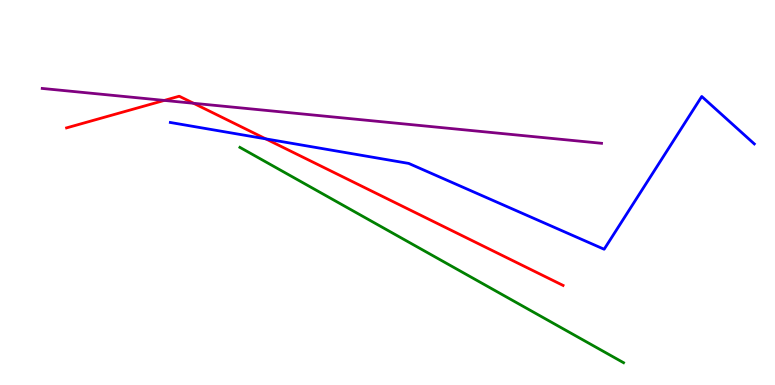[{'lines': ['blue', 'red'], 'intersections': [{'x': 3.43, 'y': 6.39}]}, {'lines': ['green', 'red'], 'intersections': []}, {'lines': ['purple', 'red'], 'intersections': [{'x': 2.12, 'y': 7.39}, {'x': 2.5, 'y': 7.32}]}, {'lines': ['blue', 'green'], 'intersections': []}, {'lines': ['blue', 'purple'], 'intersections': []}, {'lines': ['green', 'purple'], 'intersections': []}]